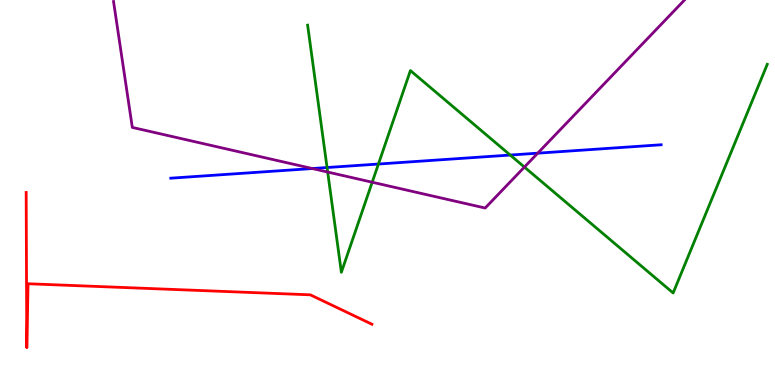[{'lines': ['blue', 'red'], 'intersections': []}, {'lines': ['green', 'red'], 'intersections': []}, {'lines': ['purple', 'red'], 'intersections': []}, {'lines': ['blue', 'green'], 'intersections': [{'x': 4.22, 'y': 5.65}, {'x': 4.88, 'y': 5.74}, {'x': 6.58, 'y': 5.97}]}, {'lines': ['blue', 'purple'], 'intersections': [{'x': 4.03, 'y': 5.62}, {'x': 6.94, 'y': 6.02}]}, {'lines': ['green', 'purple'], 'intersections': [{'x': 4.23, 'y': 5.53}, {'x': 4.8, 'y': 5.27}, {'x': 6.77, 'y': 5.66}]}]